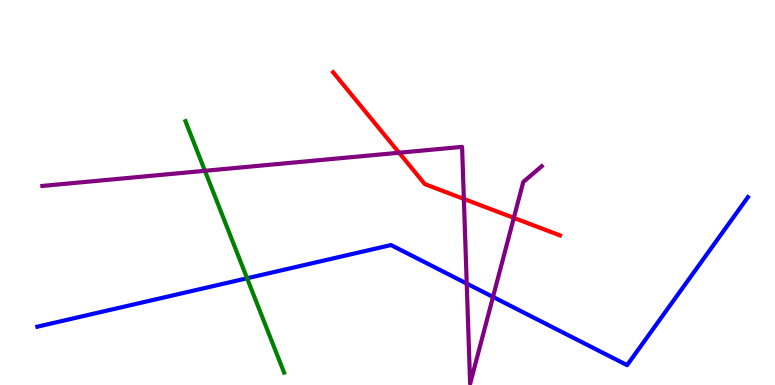[{'lines': ['blue', 'red'], 'intersections': []}, {'lines': ['green', 'red'], 'intersections': []}, {'lines': ['purple', 'red'], 'intersections': [{'x': 5.15, 'y': 6.03}, {'x': 5.99, 'y': 4.83}, {'x': 6.63, 'y': 4.34}]}, {'lines': ['blue', 'green'], 'intersections': [{'x': 3.19, 'y': 2.77}]}, {'lines': ['blue', 'purple'], 'intersections': [{'x': 6.02, 'y': 2.63}, {'x': 6.36, 'y': 2.29}]}, {'lines': ['green', 'purple'], 'intersections': [{'x': 2.64, 'y': 5.56}]}]